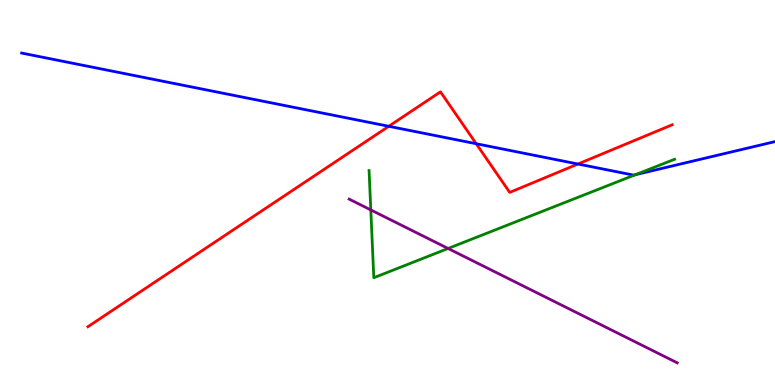[{'lines': ['blue', 'red'], 'intersections': [{'x': 5.02, 'y': 6.72}, {'x': 6.14, 'y': 6.27}, {'x': 7.46, 'y': 5.74}]}, {'lines': ['green', 'red'], 'intersections': []}, {'lines': ['purple', 'red'], 'intersections': []}, {'lines': ['blue', 'green'], 'intersections': [{'x': 8.2, 'y': 5.46}]}, {'lines': ['blue', 'purple'], 'intersections': []}, {'lines': ['green', 'purple'], 'intersections': [{'x': 4.78, 'y': 4.55}, {'x': 5.78, 'y': 3.55}]}]